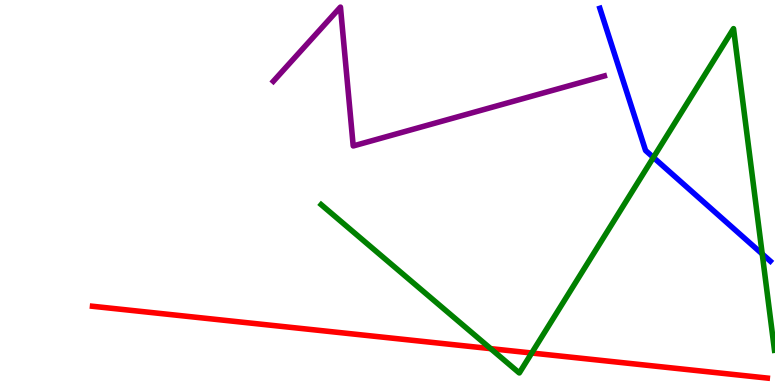[{'lines': ['blue', 'red'], 'intersections': []}, {'lines': ['green', 'red'], 'intersections': [{'x': 6.33, 'y': 0.944}, {'x': 6.86, 'y': 0.831}]}, {'lines': ['purple', 'red'], 'intersections': []}, {'lines': ['blue', 'green'], 'intersections': [{'x': 8.43, 'y': 5.91}, {'x': 9.84, 'y': 3.4}]}, {'lines': ['blue', 'purple'], 'intersections': []}, {'lines': ['green', 'purple'], 'intersections': []}]